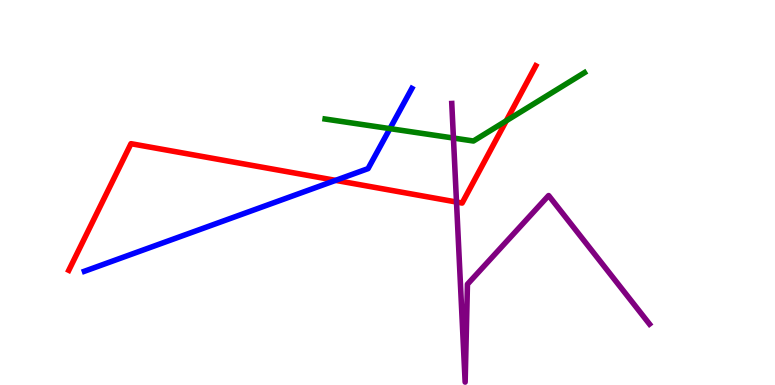[{'lines': ['blue', 'red'], 'intersections': [{'x': 4.33, 'y': 5.32}]}, {'lines': ['green', 'red'], 'intersections': [{'x': 6.53, 'y': 6.86}]}, {'lines': ['purple', 'red'], 'intersections': [{'x': 5.89, 'y': 4.75}]}, {'lines': ['blue', 'green'], 'intersections': [{'x': 5.03, 'y': 6.66}]}, {'lines': ['blue', 'purple'], 'intersections': []}, {'lines': ['green', 'purple'], 'intersections': [{'x': 5.85, 'y': 6.41}]}]